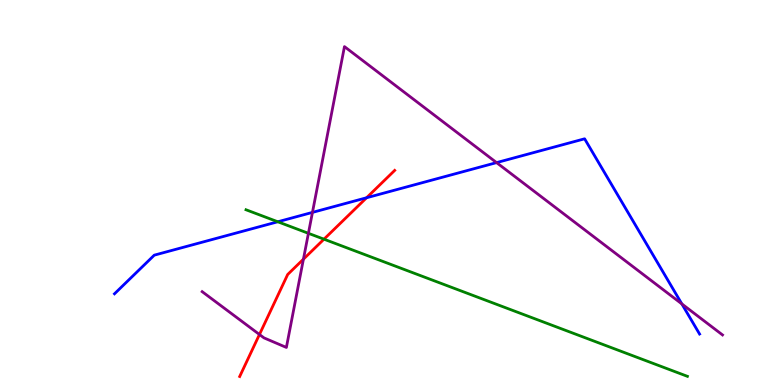[{'lines': ['blue', 'red'], 'intersections': [{'x': 4.73, 'y': 4.86}]}, {'lines': ['green', 'red'], 'intersections': [{'x': 4.18, 'y': 3.79}]}, {'lines': ['purple', 'red'], 'intersections': [{'x': 3.35, 'y': 1.31}, {'x': 3.92, 'y': 3.27}]}, {'lines': ['blue', 'green'], 'intersections': [{'x': 3.58, 'y': 4.24}]}, {'lines': ['blue', 'purple'], 'intersections': [{'x': 4.03, 'y': 4.48}, {'x': 6.41, 'y': 5.78}, {'x': 8.8, 'y': 2.11}]}, {'lines': ['green', 'purple'], 'intersections': [{'x': 3.98, 'y': 3.94}]}]